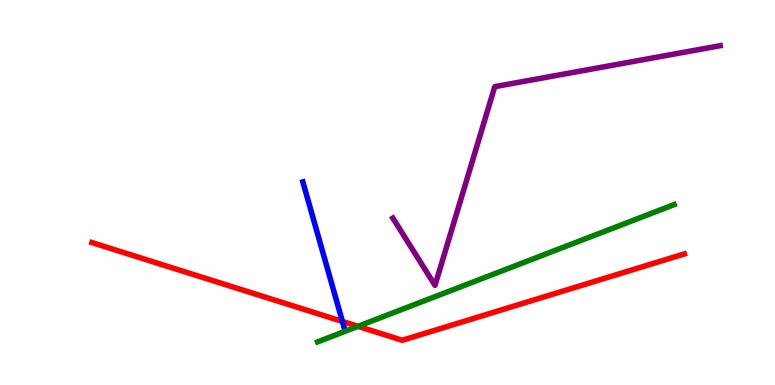[{'lines': ['blue', 'red'], 'intersections': [{'x': 4.42, 'y': 1.65}]}, {'lines': ['green', 'red'], 'intersections': [{'x': 4.62, 'y': 1.52}]}, {'lines': ['purple', 'red'], 'intersections': []}, {'lines': ['blue', 'green'], 'intersections': []}, {'lines': ['blue', 'purple'], 'intersections': []}, {'lines': ['green', 'purple'], 'intersections': []}]